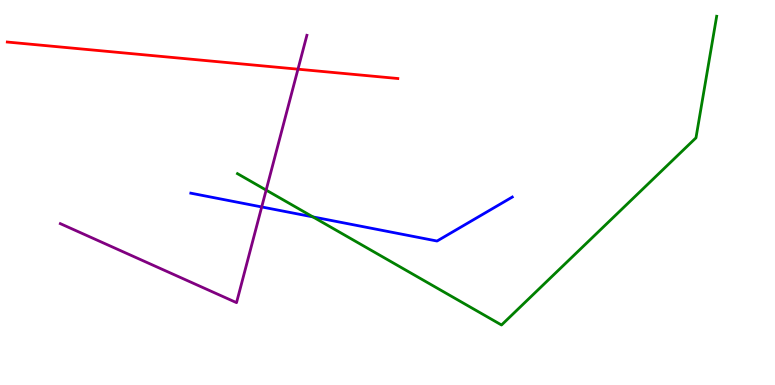[{'lines': ['blue', 'red'], 'intersections': []}, {'lines': ['green', 'red'], 'intersections': []}, {'lines': ['purple', 'red'], 'intersections': [{'x': 3.84, 'y': 8.2}]}, {'lines': ['blue', 'green'], 'intersections': [{'x': 4.04, 'y': 4.37}]}, {'lines': ['blue', 'purple'], 'intersections': [{'x': 3.38, 'y': 4.62}]}, {'lines': ['green', 'purple'], 'intersections': [{'x': 3.43, 'y': 5.06}]}]